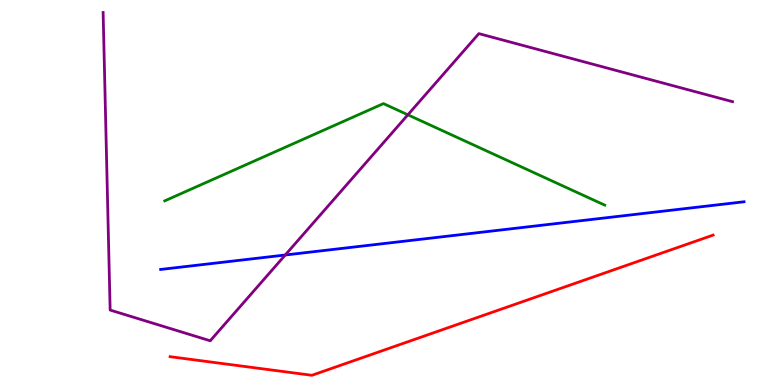[{'lines': ['blue', 'red'], 'intersections': []}, {'lines': ['green', 'red'], 'intersections': []}, {'lines': ['purple', 'red'], 'intersections': []}, {'lines': ['blue', 'green'], 'intersections': []}, {'lines': ['blue', 'purple'], 'intersections': [{'x': 3.68, 'y': 3.38}]}, {'lines': ['green', 'purple'], 'intersections': [{'x': 5.26, 'y': 7.02}]}]